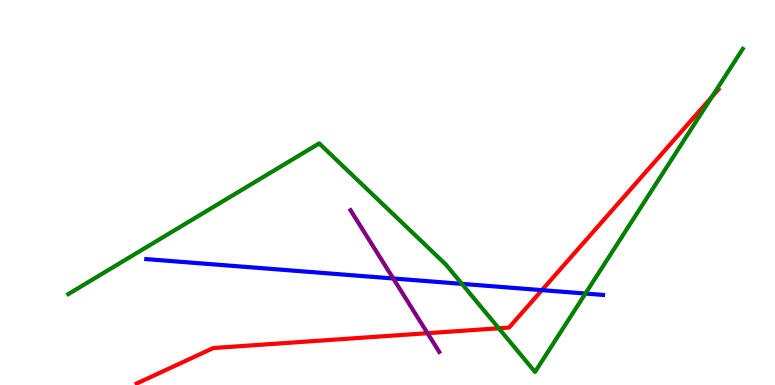[{'lines': ['blue', 'red'], 'intersections': [{'x': 6.99, 'y': 2.46}]}, {'lines': ['green', 'red'], 'intersections': [{'x': 6.44, 'y': 1.47}, {'x': 9.18, 'y': 7.48}]}, {'lines': ['purple', 'red'], 'intersections': [{'x': 5.52, 'y': 1.35}]}, {'lines': ['blue', 'green'], 'intersections': [{'x': 5.96, 'y': 2.63}, {'x': 7.55, 'y': 2.38}]}, {'lines': ['blue', 'purple'], 'intersections': [{'x': 5.07, 'y': 2.77}]}, {'lines': ['green', 'purple'], 'intersections': []}]